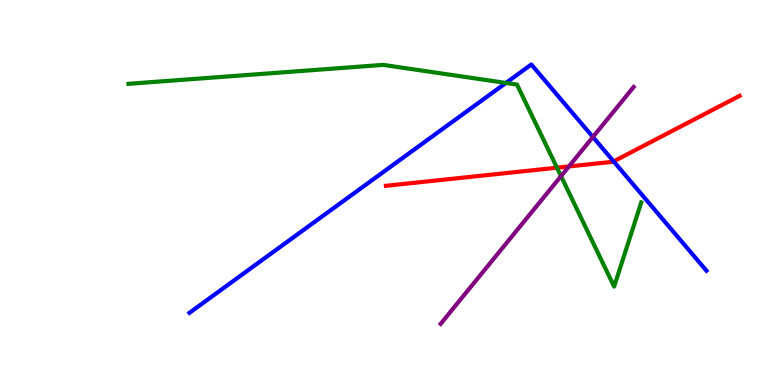[{'lines': ['blue', 'red'], 'intersections': [{'x': 7.92, 'y': 5.81}]}, {'lines': ['green', 'red'], 'intersections': [{'x': 7.19, 'y': 5.64}]}, {'lines': ['purple', 'red'], 'intersections': [{'x': 7.34, 'y': 5.68}]}, {'lines': ['blue', 'green'], 'intersections': [{'x': 6.53, 'y': 7.85}]}, {'lines': ['blue', 'purple'], 'intersections': [{'x': 7.65, 'y': 6.44}]}, {'lines': ['green', 'purple'], 'intersections': [{'x': 7.24, 'y': 5.43}]}]